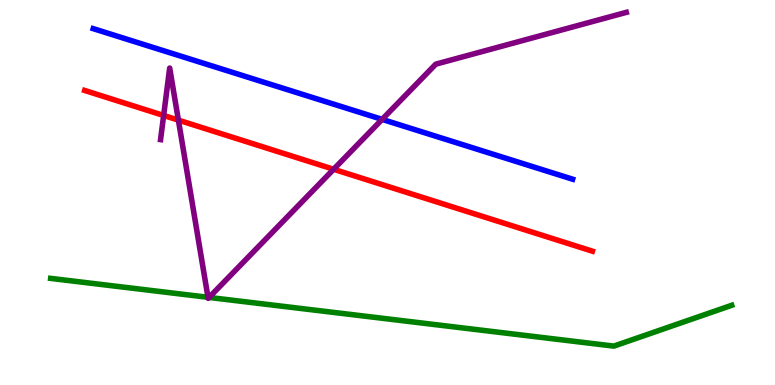[{'lines': ['blue', 'red'], 'intersections': []}, {'lines': ['green', 'red'], 'intersections': []}, {'lines': ['purple', 'red'], 'intersections': [{'x': 2.11, 'y': 7.0}, {'x': 2.3, 'y': 6.88}, {'x': 4.3, 'y': 5.6}]}, {'lines': ['blue', 'green'], 'intersections': []}, {'lines': ['blue', 'purple'], 'intersections': [{'x': 4.93, 'y': 6.9}]}, {'lines': ['green', 'purple'], 'intersections': [{'x': 2.68, 'y': 2.28}, {'x': 2.7, 'y': 2.27}]}]